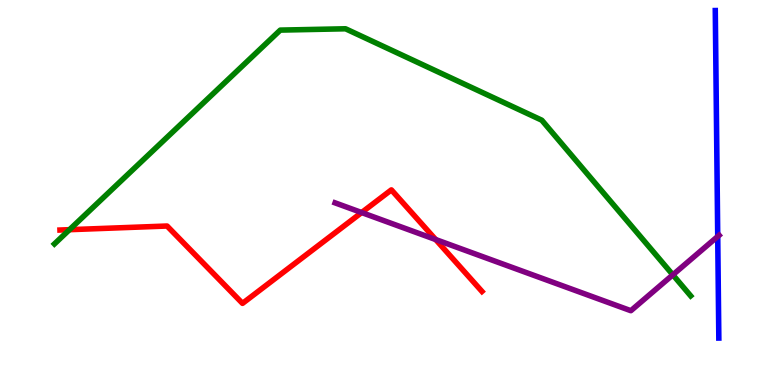[{'lines': ['blue', 'red'], 'intersections': []}, {'lines': ['green', 'red'], 'intersections': [{'x': 0.897, 'y': 4.03}]}, {'lines': ['purple', 'red'], 'intersections': [{'x': 4.67, 'y': 4.48}, {'x': 5.62, 'y': 3.78}]}, {'lines': ['blue', 'green'], 'intersections': []}, {'lines': ['blue', 'purple'], 'intersections': [{'x': 9.26, 'y': 3.86}]}, {'lines': ['green', 'purple'], 'intersections': [{'x': 8.68, 'y': 2.86}]}]